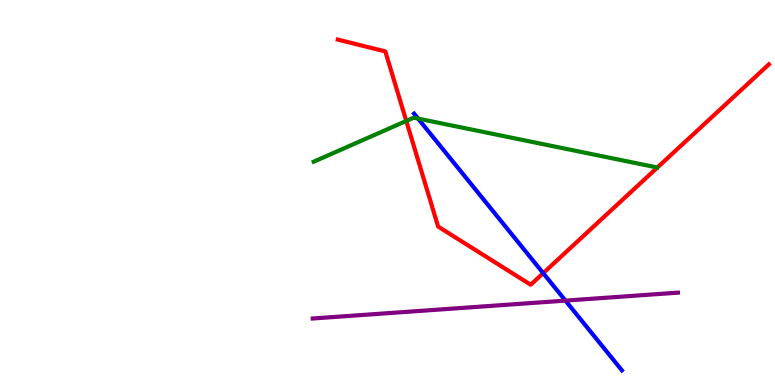[{'lines': ['blue', 'red'], 'intersections': [{'x': 7.01, 'y': 2.91}]}, {'lines': ['green', 'red'], 'intersections': [{'x': 5.24, 'y': 6.86}]}, {'lines': ['purple', 'red'], 'intersections': []}, {'lines': ['blue', 'green'], 'intersections': [{'x': 5.39, 'y': 6.92}]}, {'lines': ['blue', 'purple'], 'intersections': [{'x': 7.3, 'y': 2.19}]}, {'lines': ['green', 'purple'], 'intersections': []}]